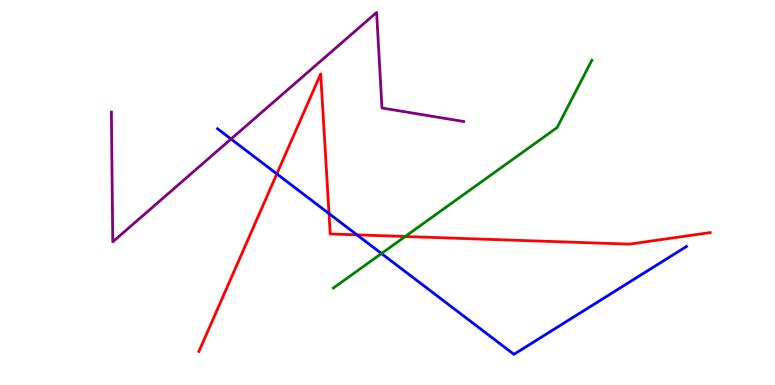[{'lines': ['blue', 'red'], 'intersections': [{'x': 3.57, 'y': 5.48}, {'x': 4.25, 'y': 4.45}, {'x': 4.61, 'y': 3.9}]}, {'lines': ['green', 'red'], 'intersections': [{'x': 5.23, 'y': 3.86}]}, {'lines': ['purple', 'red'], 'intersections': []}, {'lines': ['blue', 'green'], 'intersections': [{'x': 4.92, 'y': 3.42}]}, {'lines': ['blue', 'purple'], 'intersections': [{'x': 2.98, 'y': 6.39}]}, {'lines': ['green', 'purple'], 'intersections': []}]